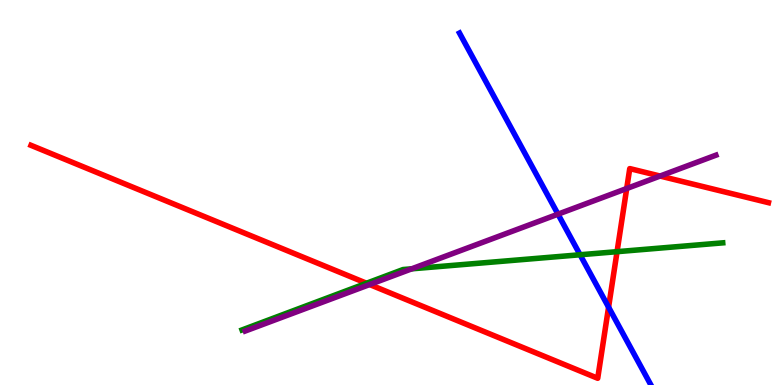[{'lines': ['blue', 'red'], 'intersections': [{'x': 7.85, 'y': 2.02}]}, {'lines': ['green', 'red'], 'intersections': [{'x': 4.73, 'y': 2.64}, {'x': 7.96, 'y': 3.46}]}, {'lines': ['purple', 'red'], 'intersections': [{'x': 4.77, 'y': 2.61}, {'x': 8.09, 'y': 5.1}, {'x': 8.52, 'y': 5.43}]}, {'lines': ['blue', 'green'], 'intersections': [{'x': 7.48, 'y': 3.38}]}, {'lines': ['blue', 'purple'], 'intersections': [{'x': 7.2, 'y': 4.44}]}, {'lines': ['green', 'purple'], 'intersections': [{'x': 5.31, 'y': 3.02}]}]